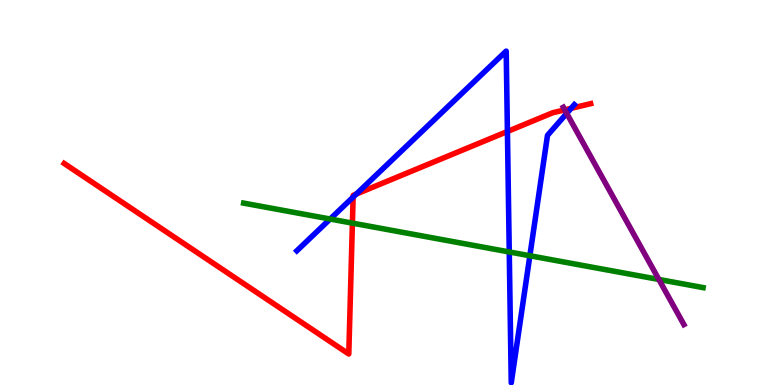[{'lines': ['blue', 'red'], 'intersections': [{'x': 4.56, 'y': 4.88}, {'x': 4.6, 'y': 4.96}, {'x': 6.55, 'y': 6.58}, {'x': 7.37, 'y': 7.19}]}, {'lines': ['green', 'red'], 'intersections': [{'x': 4.55, 'y': 4.2}]}, {'lines': ['purple', 'red'], 'intersections': [{'x': 7.29, 'y': 7.15}]}, {'lines': ['blue', 'green'], 'intersections': [{'x': 4.26, 'y': 4.31}, {'x': 6.57, 'y': 3.46}, {'x': 6.84, 'y': 3.36}]}, {'lines': ['blue', 'purple'], 'intersections': [{'x': 7.31, 'y': 7.06}]}, {'lines': ['green', 'purple'], 'intersections': [{'x': 8.5, 'y': 2.74}]}]